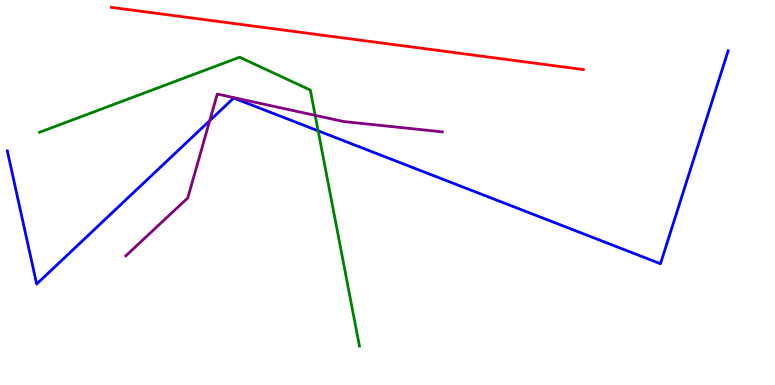[{'lines': ['blue', 'red'], 'intersections': []}, {'lines': ['green', 'red'], 'intersections': []}, {'lines': ['purple', 'red'], 'intersections': []}, {'lines': ['blue', 'green'], 'intersections': [{'x': 4.11, 'y': 6.6}]}, {'lines': ['blue', 'purple'], 'intersections': [{'x': 2.71, 'y': 6.87}]}, {'lines': ['green', 'purple'], 'intersections': [{'x': 4.07, 'y': 7.0}]}]